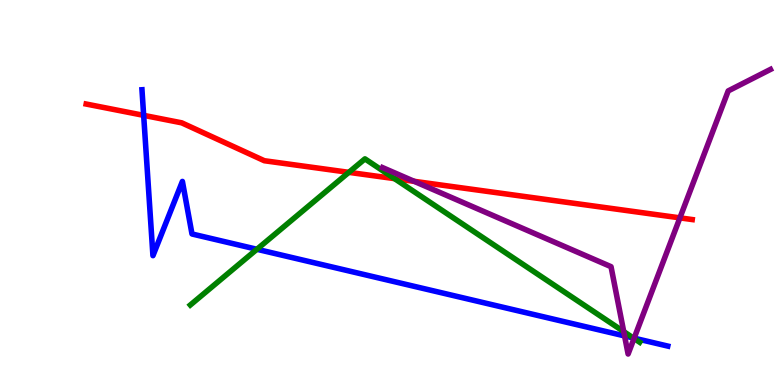[{'lines': ['blue', 'red'], 'intersections': [{'x': 1.85, 'y': 7.0}]}, {'lines': ['green', 'red'], 'intersections': [{'x': 4.5, 'y': 5.52}, {'x': 5.09, 'y': 5.36}]}, {'lines': ['purple', 'red'], 'intersections': [{'x': 5.34, 'y': 5.29}, {'x': 8.77, 'y': 4.34}]}, {'lines': ['blue', 'green'], 'intersections': [{'x': 3.31, 'y': 3.53}, {'x': 8.17, 'y': 1.22}]}, {'lines': ['blue', 'purple'], 'intersections': [{'x': 8.06, 'y': 1.28}, {'x': 8.18, 'y': 1.22}]}, {'lines': ['green', 'purple'], 'intersections': [{'x': 8.05, 'y': 1.39}, {'x': 8.18, 'y': 1.21}]}]